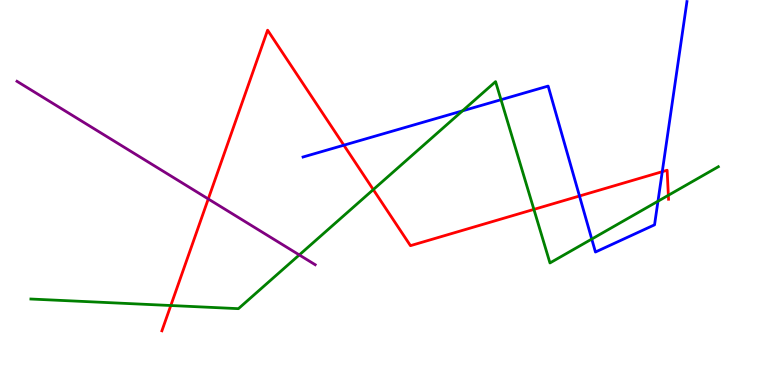[{'lines': ['blue', 'red'], 'intersections': [{'x': 4.44, 'y': 6.23}, {'x': 7.48, 'y': 4.91}, {'x': 8.55, 'y': 5.54}]}, {'lines': ['green', 'red'], 'intersections': [{'x': 2.2, 'y': 2.06}, {'x': 4.82, 'y': 5.08}, {'x': 6.89, 'y': 4.56}, {'x': 8.62, 'y': 4.93}]}, {'lines': ['purple', 'red'], 'intersections': [{'x': 2.69, 'y': 4.83}]}, {'lines': ['blue', 'green'], 'intersections': [{'x': 5.97, 'y': 7.12}, {'x': 6.46, 'y': 7.41}, {'x': 7.64, 'y': 3.79}, {'x': 8.49, 'y': 4.77}]}, {'lines': ['blue', 'purple'], 'intersections': []}, {'lines': ['green', 'purple'], 'intersections': [{'x': 3.86, 'y': 3.38}]}]